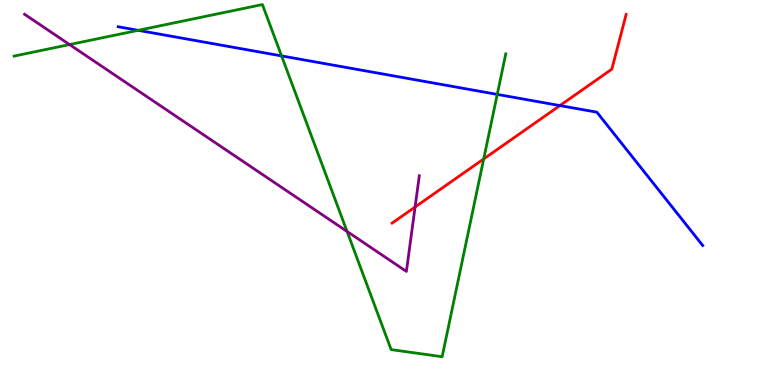[{'lines': ['blue', 'red'], 'intersections': [{'x': 7.22, 'y': 7.26}]}, {'lines': ['green', 'red'], 'intersections': [{'x': 6.24, 'y': 5.87}]}, {'lines': ['purple', 'red'], 'intersections': [{'x': 5.36, 'y': 4.62}]}, {'lines': ['blue', 'green'], 'intersections': [{'x': 1.78, 'y': 9.21}, {'x': 3.63, 'y': 8.55}, {'x': 6.42, 'y': 7.55}]}, {'lines': ['blue', 'purple'], 'intersections': []}, {'lines': ['green', 'purple'], 'intersections': [{'x': 0.898, 'y': 8.84}, {'x': 4.48, 'y': 3.99}]}]